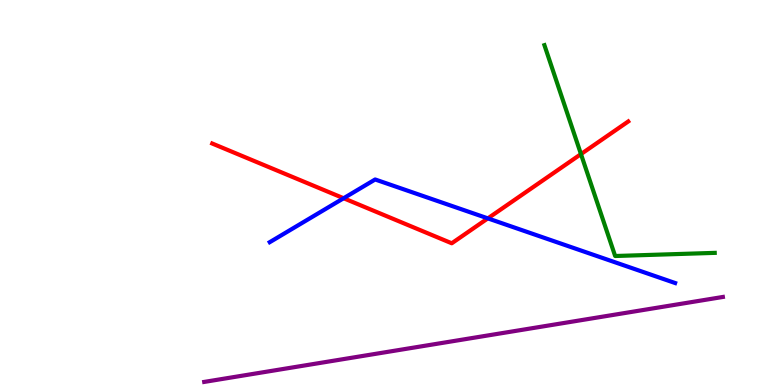[{'lines': ['blue', 'red'], 'intersections': [{'x': 4.43, 'y': 4.85}, {'x': 6.29, 'y': 4.33}]}, {'lines': ['green', 'red'], 'intersections': [{'x': 7.5, 'y': 6.0}]}, {'lines': ['purple', 'red'], 'intersections': []}, {'lines': ['blue', 'green'], 'intersections': []}, {'lines': ['blue', 'purple'], 'intersections': []}, {'lines': ['green', 'purple'], 'intersections': []}]